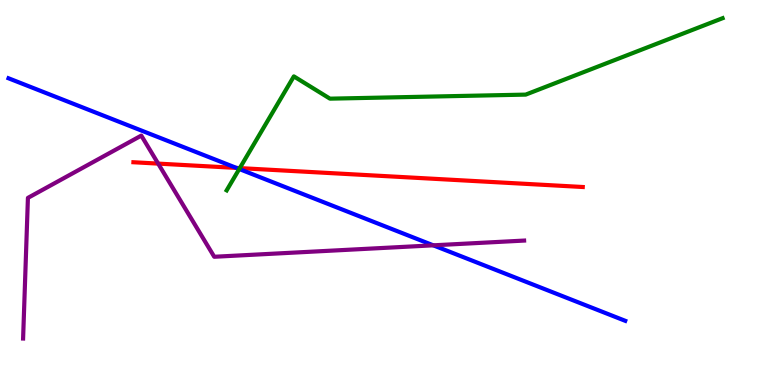[{'lines': ['blue', 'red'], 'intersections': [{'x': 3.05, 'y': 5.64}]}, {'lines': ['green', 'red'], 'intersections': [{'x': 3.09, 'y': 5.63}]}, {'lines': ['purple', 'red'], 'intersections': [{'x': 2.04, 'y': 5.75}]}, {'lines': ['blue', 'green'], 'intersections': [{'x': 3.09, 'y': 5.61}]}, {'lines': ['blue', 'purple'], 'intersections': [{'x': 5.59, 'y': 3.63}]}, {'lines': ['green', 'purple'], 'intersections': []}]